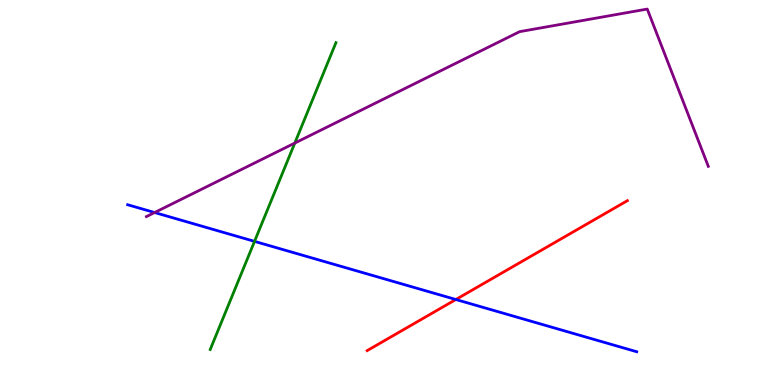[{'lines': ['blue', 'red'], 'intersections': [{'x': 5.88, 'y': 2.22}]}, {'lines': ['green', 'red'], 'intersections': []}, {'lines': ['purple', 'red'], 'intersections': []}, {'lines': ['blue', 'green'], 'intersections': [{'x': 3.28, 'y': 3.73}]}, {'lines': ['blue', 'purple'], 'intersections': [{'x': 2.0, 'y': 4.48}]}, {'lines': ['green', 'purple'], 'intersections': [{'x': 3.8, 'y': 6.28}]}]